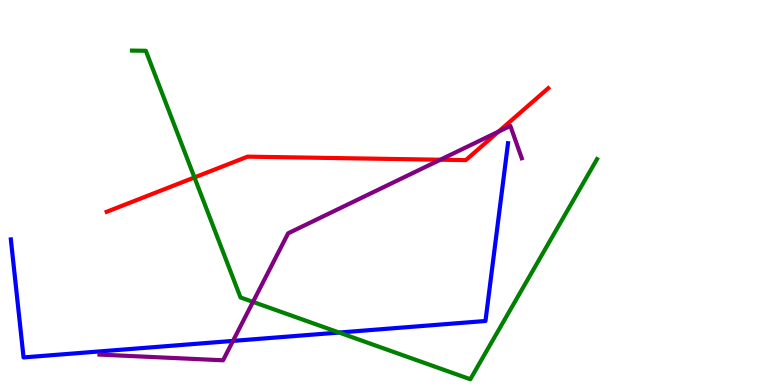[{'lines': ['blue', 'red'], 'intersections': []}, {'lines': ['green', 'red'], 'intersections': [{'x': 2.51, 'y': 5.39}]}, {'lines': ['purple', 'red'], 'intersections': [{'x': 5.68, 'y': 5.85}, {'x': 6.43, 'y': 6.58}]}, {'lines': ['blue', 'green'], 'intersections': [{'x': 4.38, 'y': 1.36}]}, {'lines': ['blue', 'purple'], 'intersections': [{'x': 3.01, 'y': 1.15}]}, {'lines': ['green', 'purple'], 'intersections': [{'x': 3.26, 'y': 2.16}]}]